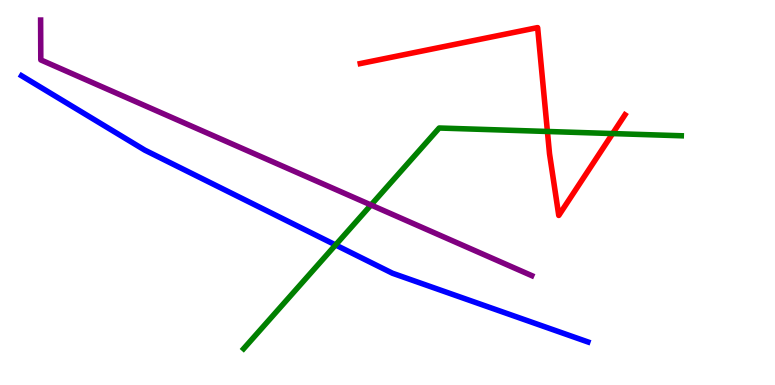[{'lines': ['blue', 'red'], 'intersections': []}, {'lines': ['green', 'red'], 'intersections': [{'x': 7.06, 'y': 6.58}, {'x': 7.9, 'y': 6.53}]}, {'lines': ['purple', 'red'], 'intersections': []}, {'lines': ['blue', 'green'], 'intersections': [{'x': 4.33, 'y': 3.64}]}, {'lines': ['blue', 'purple'], 'intersections': []}, {'lines': ['green', 'purple'], 'intersections': [{'x': 4.79, 'y': 4.68}]}]